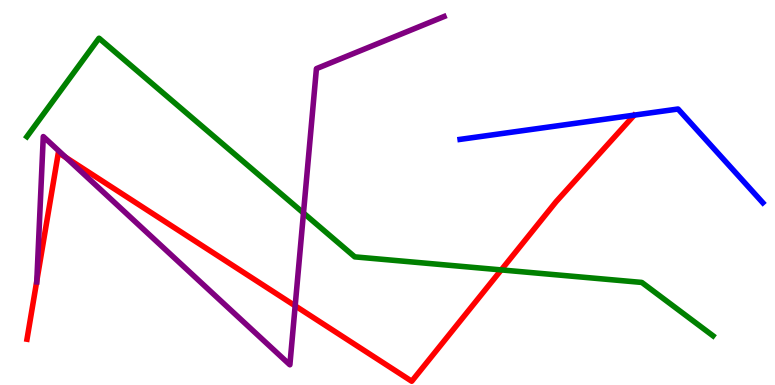[{'lines': ['blue', 'red'], 'intersections': []}, {'lines': ['green', 'red'], 'intersections': [{'x': 6.47, 'y': 2.99}]}, {'lines': ['purple', 'red'], 'intersections': [{'x': 0.475, 'y': 2.71}, {'x': 0.85, 'y': 5.91}, {'x': 3.81, 'y': 2.06}]}, {'lines': ['blue', 'green'], 'intersections': []}, {'lines': ['blue', 'purple'], 'intersections': []}, {'lines': ['green', 'purple'], 'intersections': [{'x': 3.92, 'y': 4.47}]}]